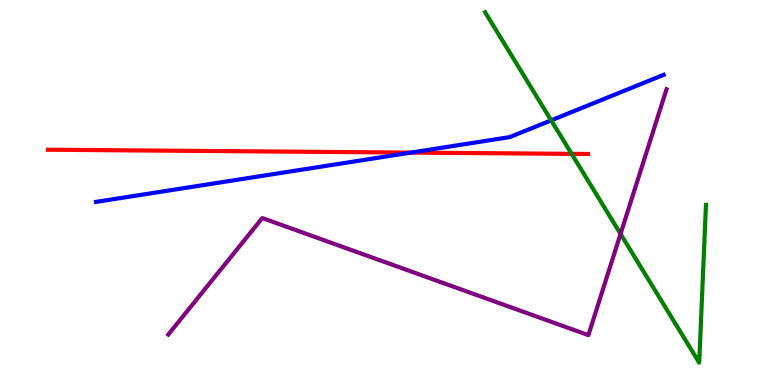[{'lines': ['blue', 'red'], 'intersections': [{'x': 5.3, 'y': 6.04}]}, {'lines': ['green', 'red'], 'intersections': [{'x': 7.38, 'y': 6.0}]}, {'lines': ['purple', 'red'], 'intersections': []}, {'lines': ['blue', 'green'], 'intersections': [{'x': 7.11, 'y': 6.87}]}, {'lines': ['blue', 'purple'], 'intersections': []}, {'lines': ['green', 'purple'], 'intersections': [{'x': 8.01, 'y': 3.92}]}]